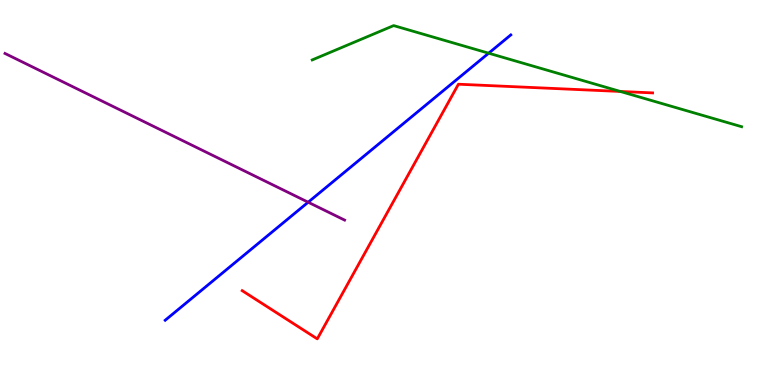[{'lines': ['blue', 'red'], 'intersections': []}, {'lines': ['green', 'red'], 'intersections': [{'x': 8.0, 'y': 7.62}]}, {'lines': ['purple', 'red'], 'intersections': []}, {'lines': ['blue', 'green'], 'intersections': [{'x': 6.31, 'y': 8.62}]}, {'lines': ['blue', 'purple'], 'intersections': [{'x': 3.98, 'y': 4.75}]}, {'lines': ['green', 'purple'], 'intersections': []}]